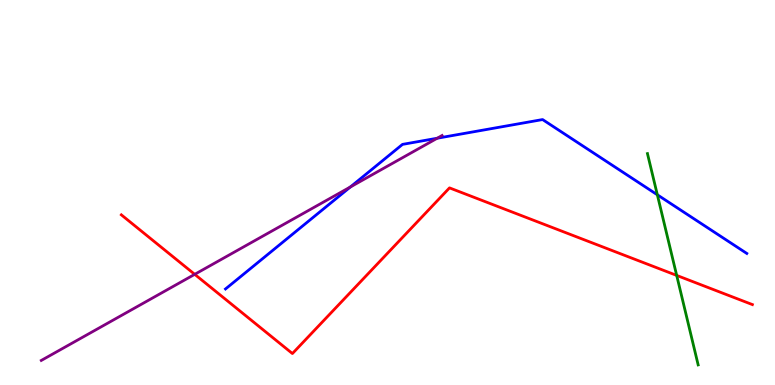[{'lines': ['blue', 'red'], 'intersections': []}, {'lines': ['green', 'red'], 'intersections': [{'x': 8.73, 'y': 2.85}]}, {'lines': ['purple', 'red'], 'intersections': [{'x': 2.51, 'y': 2.87}]}, {'lines': ['blue', 'green'], 'intersections': [{'x': 8.48, 'y': 4.94}]}, {'lines': ['blue', 'purple'], 'intersections': [{'x': 4.52, 'y': 5.14}, {'x': 5.64, 'y': 6.41}]}, {'lines': ['green', 'purple'], 'intersections': []}]